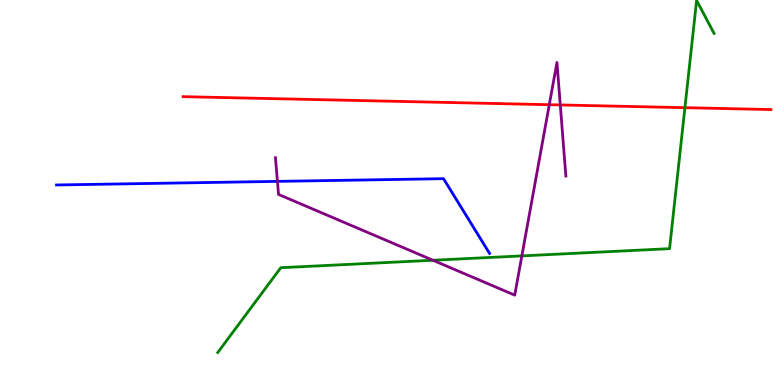[{'lines': ['blue', 'red'], 'intersections': []}, {'lines': ['green', 'red'], 'intersections': [{'x': 8.84, 'y': 7.2}]}, {'lines': ['purple', 'red'], 'intersections': [{'x': 7.09, 'y': 7.28}, {'x': 7.23, 'y': 7.27}]}, {'lines': ['blue', 'green'], 'intersections': []}, {'lines': ['blue', 'purple'], 'intersections': [{'x': 3.58, 'y': 5.29}]}, {'lines': ['green', 'purple'], 'intersections': [{'x': 5.59, 'y': 3.24}, {'x': 6.73, 'y': 3.35}]}]